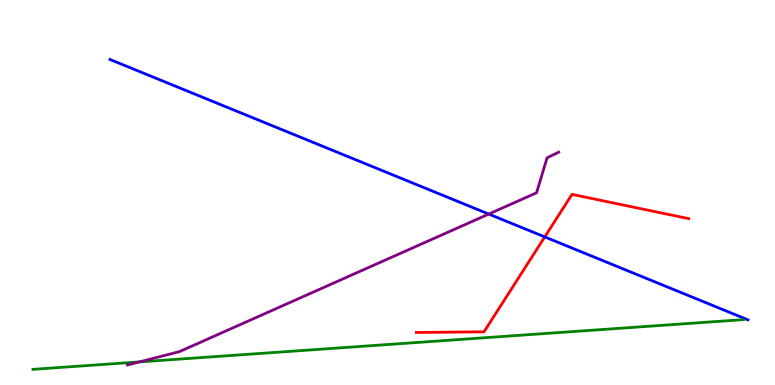[{'lines': ['blue', 'red'], 'intersections': [{'x': 7.03, 'y': 3.85}]}, {'lines': ['green', 'red'], 'intersections': []}, {'lines': ['purple', 'red'], 'intersections': []}, {'lines': ['blue', 'green'], 'intersections': []}, {'lines': ['blue', 'purple'], 'intersections': [{'x': 6.31, 'y': 4.44}]}, {'lines': ['green', 'purple'], 'intersections': [{'x': 1.8, 'y': 0.6}]}]